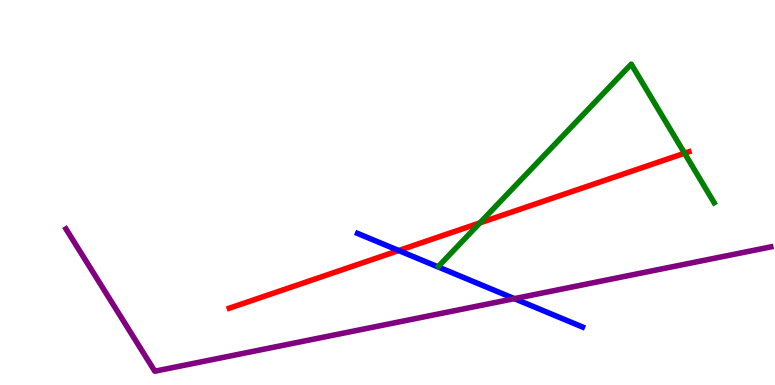[{'lines': ['blue', 'red'], 'intersections': [{'x': 5.14, 'y': 3.49}]}, {'lines': ['green', 'red'], 'intersections': [{'x': 6.19, 'y': 4.21}, {'x': 8.83, 'y': 6.02}]}, {'lines': ['purple', 'red'], 'intersections': []}, {'lines': ['blue', 'green'], 'intersections': []}, {'lines': ['blue', 'purple'], 'intersections': [{'x': 6.64, 'y': 2.24}]}, {'lines': ['green', 'purple'], 'intersections': []}]